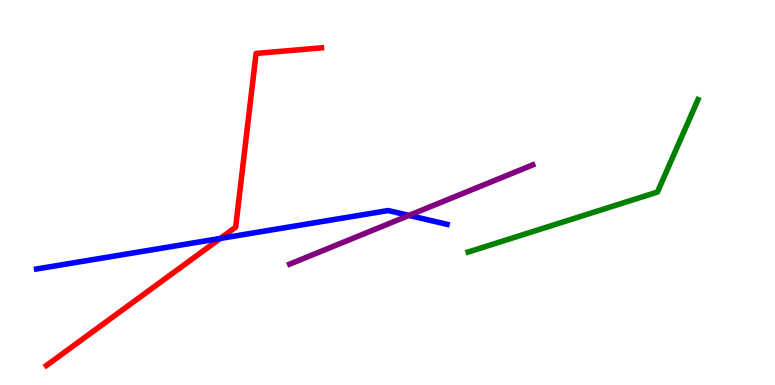[{'lines': ['blue', 'red'], 'intersections': [{'x': 2.84, 'y': 3.81}]}, {'lines': ['green', 'red'], 'intersections': []}, {'lines': ['purple', 'red'], 'intersections': []}, {'lines': ['blue', 'green'], 'intersections': []}, {'lines': ['blue', 'purple'], 'intersections': [{'x': 5.28, 'y': 4.4}]}, {'lines': ['green', 'purple'], 'intersections': []}]